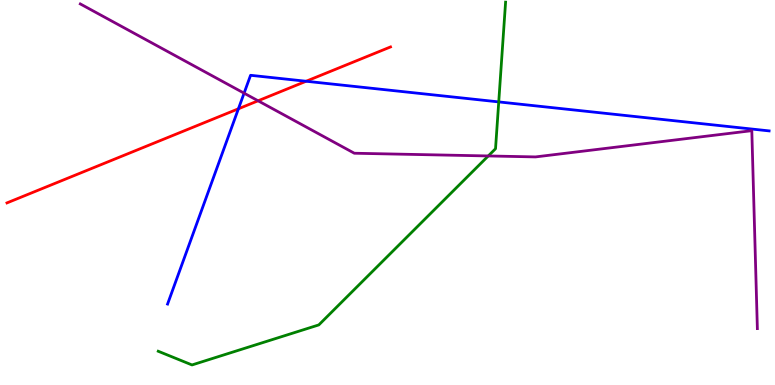[{'lines': ['blue', 'red'], 'intersections': [{'x': 3.08, 'y': 7.17}, {'x': 3.95, 'y': 7.89}]}, {'lines': ['green', 'red'], 'intersections': []}, {'lines': ['purple', 'red'], 'intersections': [{'x': 3.33, 'y': 7.38}]}, {'lines': ['blue', 'green'], 'intersections': [{'x': 6.44, 'y': 7.35}]}, {'lines': ['blue', 'purple'], 'intersections': [{'x': 3.15, 'y': 7.58}]}, {'lines': ['green', 'purple'], 'intersections': [{'x': 6.3, 'y': 5.95}]}]